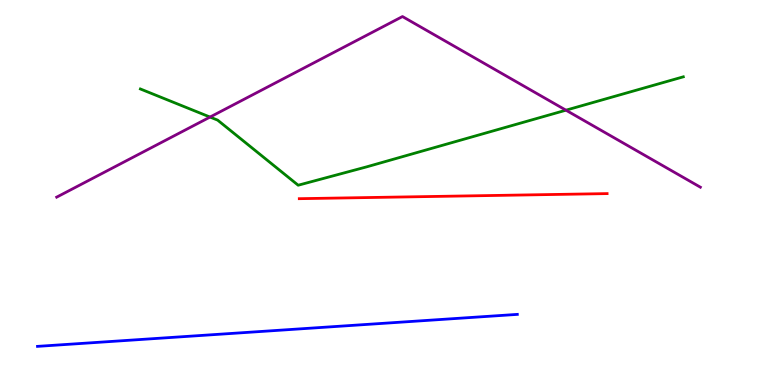[{'lines': ['blue', 'red'], 'intersections': []}, {'lines': ['green', 'red'], 'intersections': []}, {'lines': ['purple', 'red'], 'intersections': []}, {'lines': ['blue', 'green'], 'intersections': []}, {'lines': ['blue', 'purple'], 'intersections': []}, {'lines': ['green', 'purple'], 'intersections': [{'x': 2.71, 'y': 6.96}, {'x': 7.3, 'y': 7.14}]}]